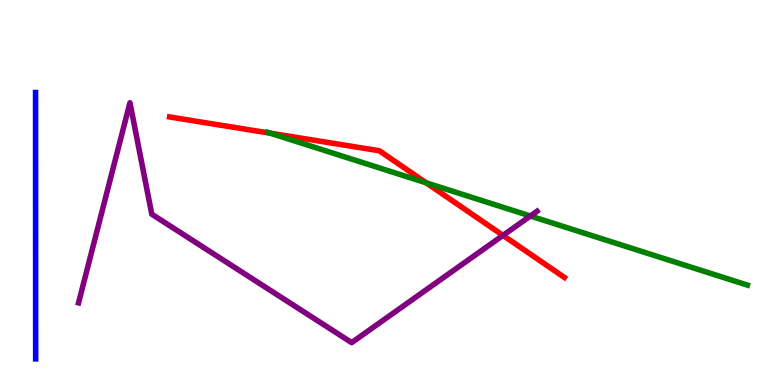[{'lines': ['blue', 'red'], 'intersections': []}, {'lines': ['green', 'red'], 'intersections': [{'x': 3.49, 'y': 6.54}, {'x': 5.5, 'y': 5.25}]}, {'lines': ['purple', 'red'], 'intersections': [{'x': 6.49, 'y': 3.89}]}, {'lines': ['blue', 'green'], 'intersections': []}, {'lines': ['blue', 'purple'], 'intersections': []}, {'lines': ['green', 'purple'], 'intersections': [{'x': 6.84, 'y': 4.39}]}]